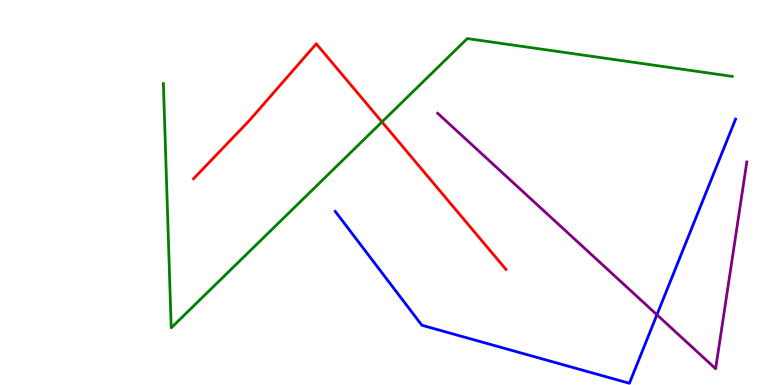[{'lines': ['blue', 'red'], 'intersections': []}, {'lines': ['green', 'red'], 'intersections': [{'x': 4.93, 'y': 6.83}]}, {'lines': ['purple', 'red'], 'intersections': []}, {'lines': ['blue', 'green'], 'intersections': []}, {'lines': ['blue', 'purple'], 'intersections': [{'x': 8.48, 'y': 1.82}]}, {'lines': ['green', 'purple'], 'intersections': []}]